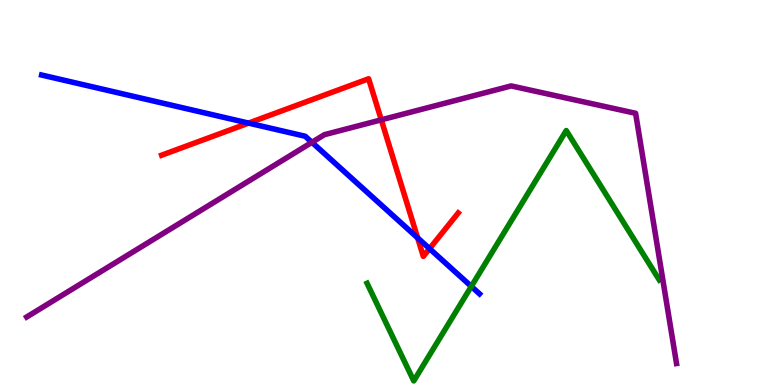[{'lines': ['blue', 'red'], 'intersections': [{'x': 3.21, 'y': 6.8}, {'x': 5.39, 'y': 3.82}, {'x': 5.54, 'y': 3.54}]}, {'lines': ['green', 'red'], 'intersections': []}, {'lines': ['purple', 'red'], 'intersections': [{'x': 4.92, 'y': 6.89}]}, {'lines': ['blue', 'green'], 'intersections': [{'x': 6.08, 'y': 2.56}]}, {'lines': ['blue', 'purple'], 'intersections': [{'x': 4.02, 'y': 6.3}]}, {'lines': ['green', 'purple'], 'intersections': []}]